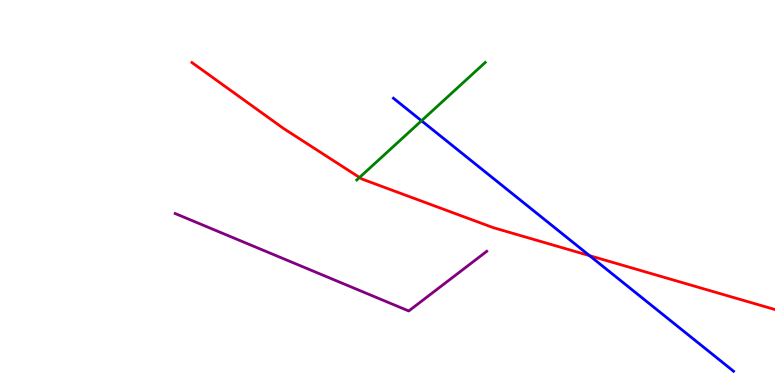[{'lines': ['blue', 'red'], 'intersections': [{'x': 7.61, 'y': 3.36}]}, {'lines': ['green', 'red'], 'intersections': [{'x': 4.64, 'y': 5.39}]}, {'lines': ['purple', 'red'], 'intersections': []}, {'lines': ['blue', 'green'], 'intersections': [{'x': 5.44, 'y': 6.86}]}, {'lines': ['blue', 'purple'], 'intersections': []}, {'lines': ['green', 'purple'], 'intersections': []}]